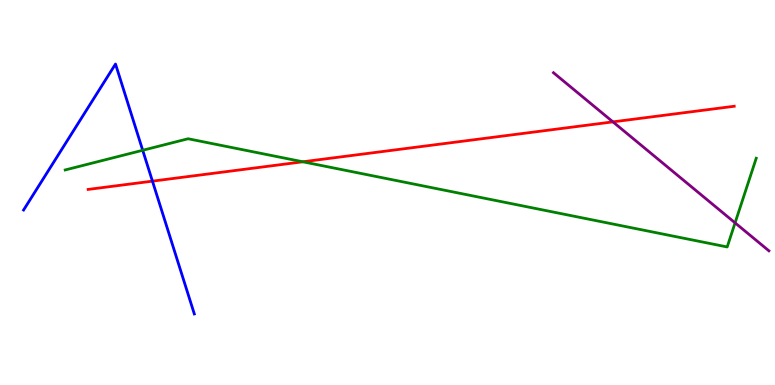[{'lines': ['blue', 'red'], 'intersections': [{'x': 1.97, 'y': 5.29}]}, {'lines': ['green', 'red'], 'intersections': [{'x': 3.91, 'y': 5.8}]}, {'lines': ['purple', 'red'], 'intersections': [{'x': 7.91, 'y': 6.83}]}, {'lines': ['blue', 'green'], 'intersections': [{'x': 1.84, 'y': 6.1}]}, {'lines': ['blue', 'purple'], 'intersections': []}, {'lines': ['green', 'purple'], 'intersections': [{'x': 9.48, 'y': 4.21}]}]